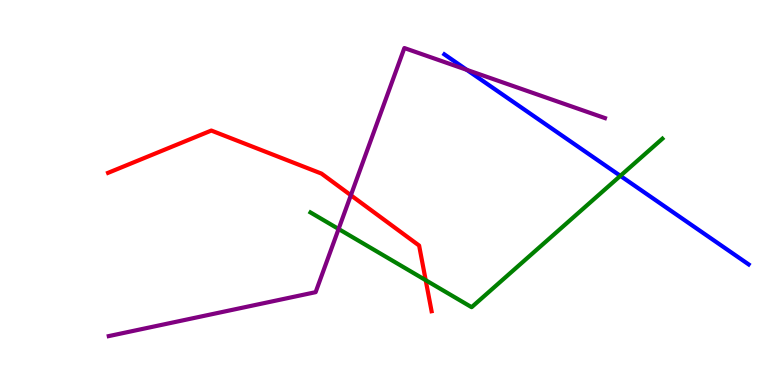[{'lines': ['blue', 'red'], 'intersections': []}, {'lines': ['green', 'red'], 'intersections': [{'x': 5.49, 'y': 2.72}]}, {'lines': ['purple', 'red'], 'intersections': [{'x': 4.53, 'y': 4.93}]}, {'lines': ['blue', 'green'], 'intersections': [{'x': 8.0, 'y': 5.43}]}, {'lines': ['blue', 'purple'], 'intersections': [{'x': 6.02, 'y': 8.19}]}, {'lines': ['green', 'purple'], 'intersections': [{'x': 4.37, 'y': 4.05}]}]